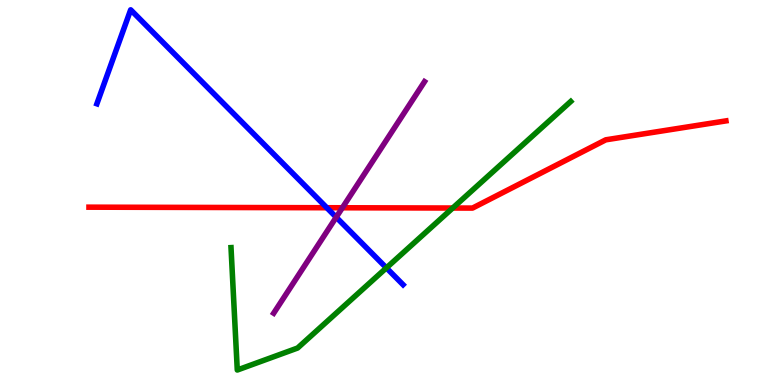[{'lines': ['blue', 'red'], 'intersections': [{'x': 4.22, 'y': 4.6}]}, {'lines': ['green', 'red'], 'intersections': [{'x': 5.84, 'y': 4.6}]}, {'lines': ['purple', 'red'], 'intersections': [{'x': 4.42, 'y': 4.6}]}, {'lines': ['blue', 'green'], 'intersections': [{'x': 4.99, 'y': 3.04}]}, {'lines': ['blue', 'purple'], 'intersections': [{'x': 4.34, 'y': 4.36}]}, {'lines': ['green', 'purple'], 'intersections': []}]